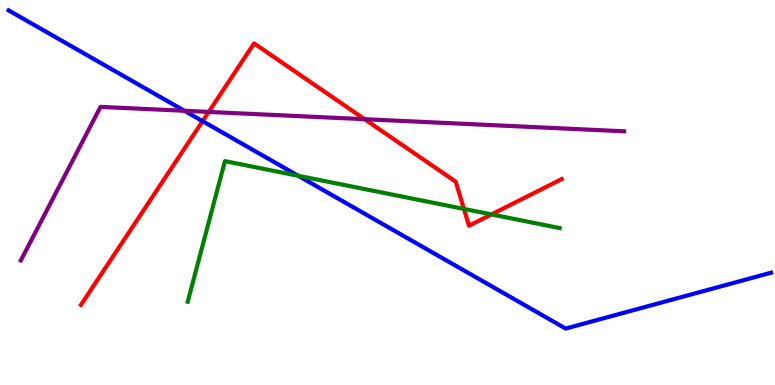[{'lines': ['blue', 'red'], 'intersections': [{'x': 2.61, 'y': 6.85}]}, {'lines': ['green', 'red'], 'intersections': [{'x': 5.99, 'y': 4.57}, {'x': 6.34, 'y': 4.43}]}, {'lines': ['purple', 'red'], 'intersections': [{'x': 2.69, 'y': 7.09}, {'x': 4.7, 'y': 6.9}]}, {'lines': ['blue', 'green'], 'intersections': [{'x': 3.85, 'y': 5.43}]}, {'lines': ['blue', 'purple'], 'intersections': [{'x': 2.38, 'y': 7.12}]}, {'lines': ['green', 'purple'], 'intersections': []}]